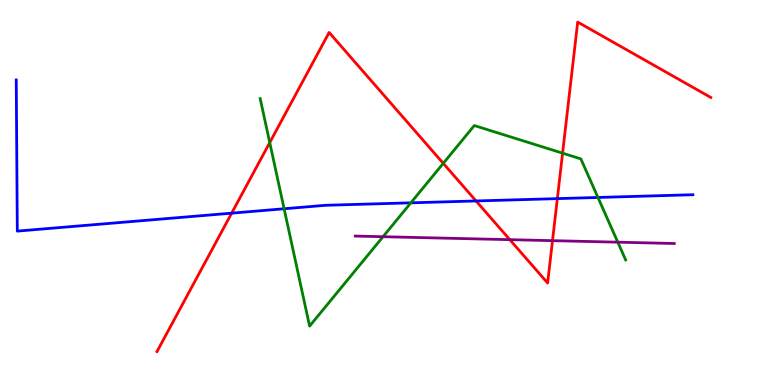[{'lines': ['blue', 'red'], 'intersections': [{'x': 2.99, 'y': 4.46}, {'x': 6.14, 'y': 4.78}, {'x': 7.19, 'y': 4.84}]}, {'lines': ['green', 'red'], 'intersections': [{'x': 3.48, 'y': 6.3}, {'x': 5.72, 'y': 5.76}, {'x': 7.26, 'y': 6.02}]}, {'lines': ['purple', 'red'], 'intersections': [{'x': 6.58, 'y': 3.77}, {'x': 7.13, 'y': 3.75}]}, {'lines': ['blue', 'green'], 'intersections': [{'x': 3.67, 'y': 4.58}, {'x': 5.3, 'y': 4.73}, {'x': 7.72, 'y': 4.87}]}, {'lines': ['blue', 'purple'], 'intersections': []}, {'lines': ['green', 'purple'], 'intersections': [{'x': 4.94, 'y': 3.85}, {'x': 7.97, 'y': 3.71}]}]